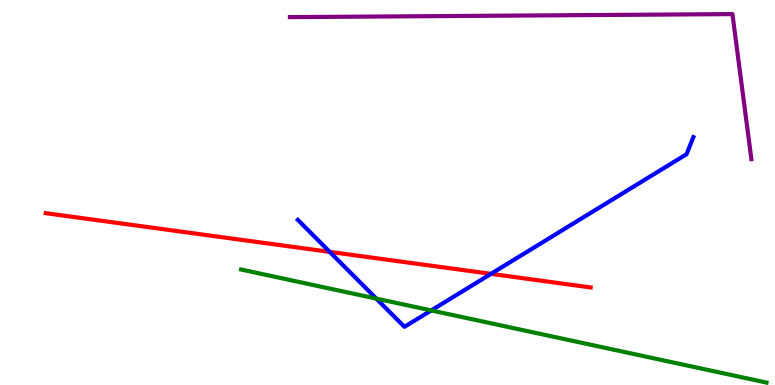[{'lines': ['blue', 'red'], 'intersections': [{'x': 4.25, 'y': 3.46}, {'x': 6.34, 'y': 2.89}]}, {'lines': ['green', 'red'], 'intersections': []}, {'lines': ['purple', 'red'], 'intersections': []}, {'lines': ['blue', 'green'], 'intersections': [{'x': 4.86, 'y': 2.24}, {'x': 5.56, 'y': 1.94}]}, {'lines': ['blue', 'purple'], 'intersections': []}, {'lines': ['green', 'purple'], 'intersections': []}]